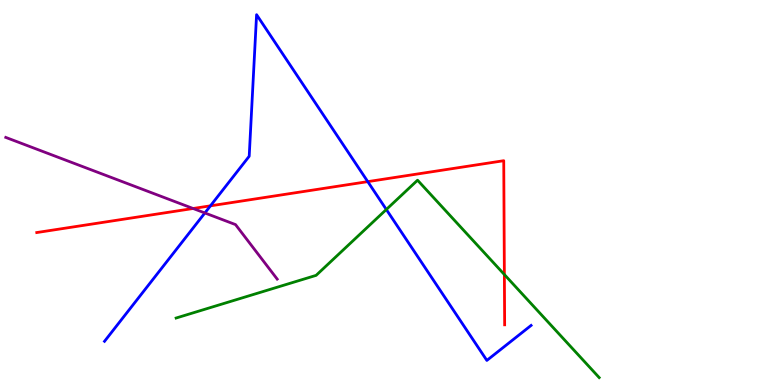[{'lines': ['blue', 'red'], 'intersections': [{'x': 2.72, 'y': 4.65}, {'x': 4.75, 'y': 5.28}]}, {'lines': ['green', 'red'], 'intersections': [{'x': 6.51, 'y': 2.87}]}, {'lines': ['purple', 'red'], 'intersections': [{'x': 2.49, 'y': 4.58}]}, {'lines': ['blue', 'green'], 'intersections': [{'x': 4.98, 'y': 4.56}]}, {'lines': ['blue', 'purple'], 'intersections': [{'x': 2.64, 'y': 4.47}]}, {'lines': ['green', 'purple'], 'intersections': []}]